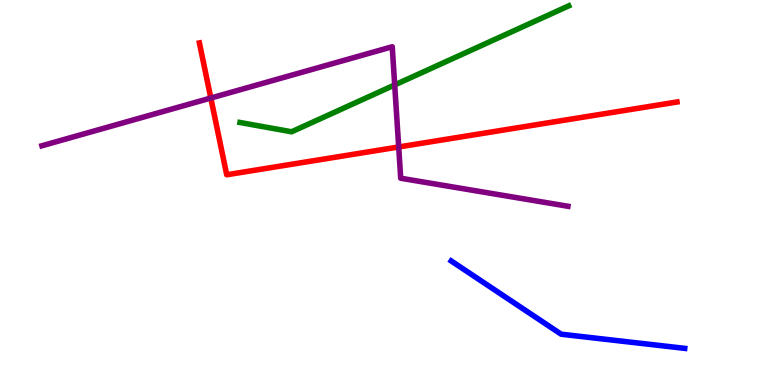[{'lines': ['blue', 'red'], 'intersections': []}, {'lines': ['green', 'red'], 'intersections': []}, {'lines': ['purple', 'red'], 'intersections': [{'x': 2.72, 'y': 7.45}, {'x': 5.14, 'y': 6.18}]}, {'lines': ['blue', 'green'], 'intersections': []}, {'lines': ['blue', 'purple'], 'intersections': []}, {'lines': ['green', 'purple'], 'intersections': [{'x': 5.09, 'y': 7.79}]}]